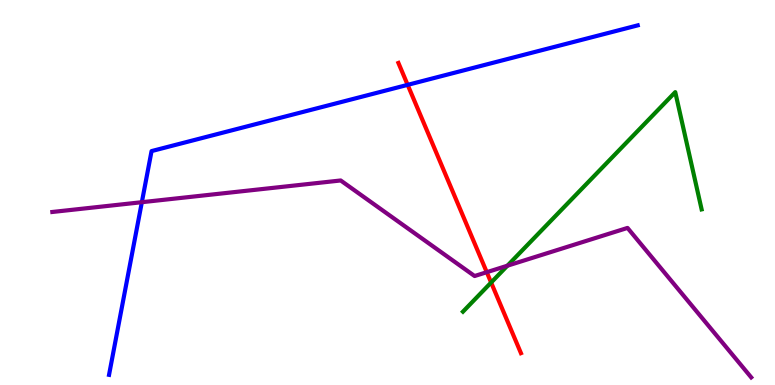[{'lines': ['blue', 'red'], 'intersections': [{'x': 5.26, 'y': 7.8}]}, {'lines': ['green', 'red'], 'intersections': [{'x': 6.34, 'y': 2.66}]}, {'lines': ['purple', 'red'], 'intersections': [{'x': 6.28, 'y': 2.93}]}, {'lines': ['blue', 'green'], 'intersections': []}, {'lines': ['blue', 'purple'], 'intersections': [{'x': 1.83, 'y': 4.75}]}, {'lines': ['green', 'purple'], 'intersections': [{'x': 6.55, 'y': 3.1}]}]